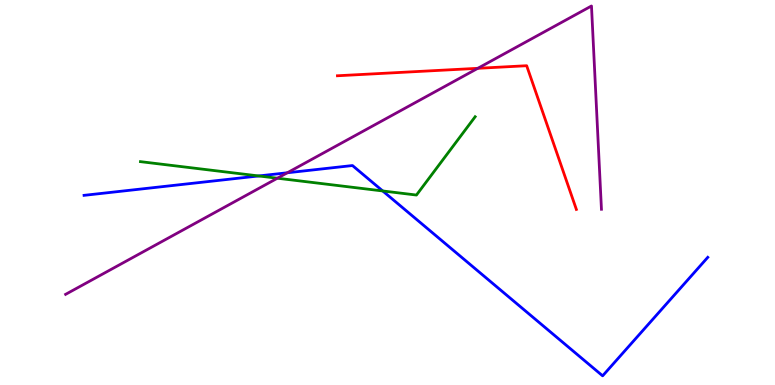[{'lines': ['blue', 'red'], 'intersections': []}, {'lines': ['green', 'red'], 'intersections': []}, {'lines': ['purple', 'red'], 'intersections': [{'x': 6.17, 'y': 8.23}]}, {'lines': ['blue', 'green'], 'intersections': [{'x': 3.34, 'y': 5.43}, {'x': 4.94, 'y': 5.04}]}, {'lines': ['blue', 'purple'], 'intersections': [{'x': 3.71, 'y': 5.51}]}, {'lines': ['green', 'purple'], 'intersections': [{'x': 3.58, 'y': 5.37}]}]